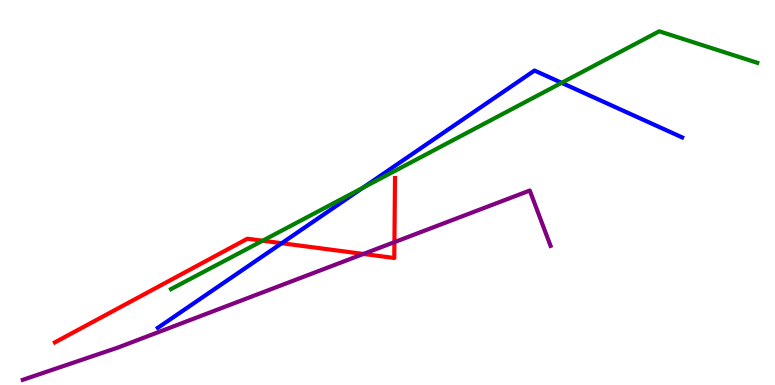[{'lines': ['blue', 'red'], 'intersections': [{'x': 3.63, 'y': 3.68}]}, {'lines': ['green', 'red'], 'intersections': [{'x': 3.39, 'y': 3.75}]}, {'lines': ['purple', 'red'], 'intersections': [{'x': 4.69, 'y': 3.4}, {'x': 5.09, 'y': 3.71}]}, {'lines': ['blue', 'green'], 'intersections': [{'x': 4.68, 'y': 5.12}, {'x': 7.25, 'y': 7.85}]}, {'lines': ['blue', 'purple'], 'intersections': []}, {'lines': ['green', 'purple'], 'intersections': []}]